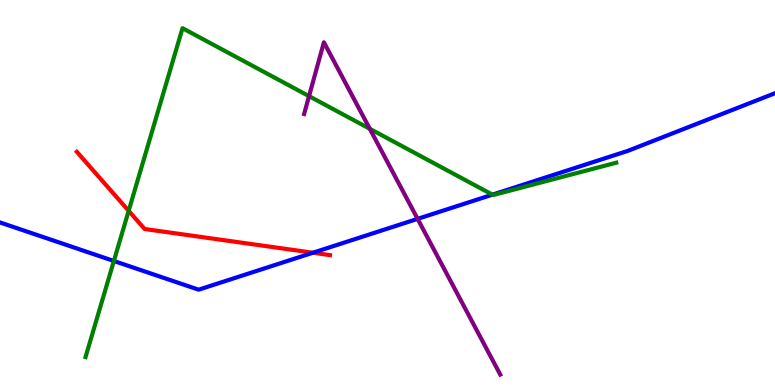[{'lines': ['blue', 'red'], 'intersections': [{'x': 4.04, 'y': 3.44}]}, {'lines': ['green', 'red'], 'intersections': [{'x': 1.66, 'y': 4.52}]}, {'lines': ['purple', 'red'], 'intersections': []}, {'lines': ['blue', 'green'], 'intersections': [{'x': 1.47, 'y': 3.22}, {'x': 6.35, 'y': 4.94}]}, {'lines': ['blue', 'purple'], 'intersections': [{'x': 5.39, 'y': 4.32}]}, {'lines': ['green', 'purple'], 'intersections': [{'x': 3.99, 'y': 7.5}, {'x': 4.77, 'y': 6.65}]}]